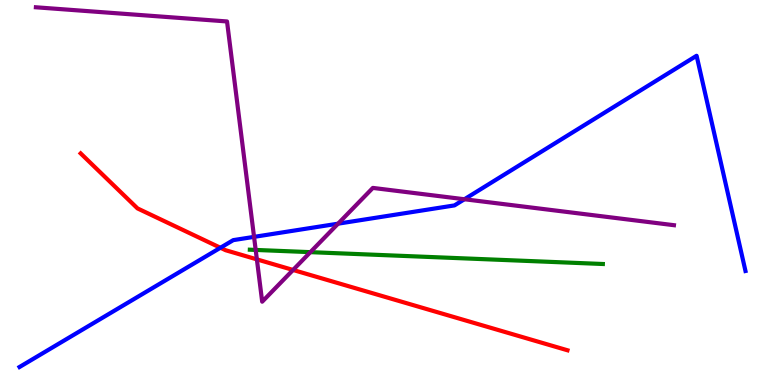[{'lines': ['blue', 'red'], 'intersections': [{'x': 2.84, 'y': 3.56}]}, {'lines': ['green', 'red'], 'intersections': []}, {'lines': ['purple', 'red'], 'intersections': [{'x': 3.31, 'y': 3.26}, {'x': 3.78, 'y': 2.99}]}, {'lines': ['blue', 'green'], 'intersections': []}, {'lines': ['blue', 'purple'], 'intersections': [{'x': 3.28, 'y': 3.85}, {'x': 4.36, 'y': 4.19}, {'x': 5.99, 'y': 4.82}]}, {'lines': ['green', 'purple'], 'intersections': [{'x': 3.3, 'y': 3.51}, {'x': 4.0, 'y': 3.45}]}]